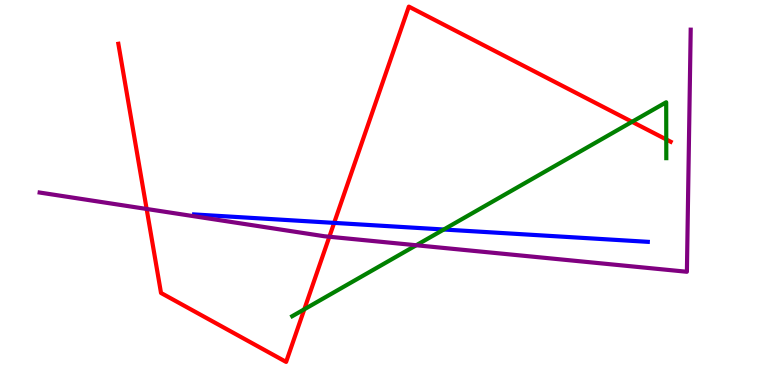[{'lines': ['blue', 'red'], 'intersections': [{'x': 4.31, 'y': 4.21}]}, {'lines': ['green', 'red'], 'intersections': [{'x': 3.93, 'y': 1.97}, {'x': 8.16, 'y': 6.84}, {'x': 8.6, 'y': 6.38}]}, {'lines': ['purple', 'red'], 'intersections': [{'x': 1.89, 'y': 4.57}, {'x': 4.25, 'y': 3.85}]}, {'lines': ['blue', 'green'], 'intersections': [{'x': 5.73, 'y': 4.04}]}, {'lines': ['blue', 'purple'], 'intersections': []}, {'lines': ['green', 'purple'], 'intersections': [{'x': 5.37, 'y': 3.63}]}]